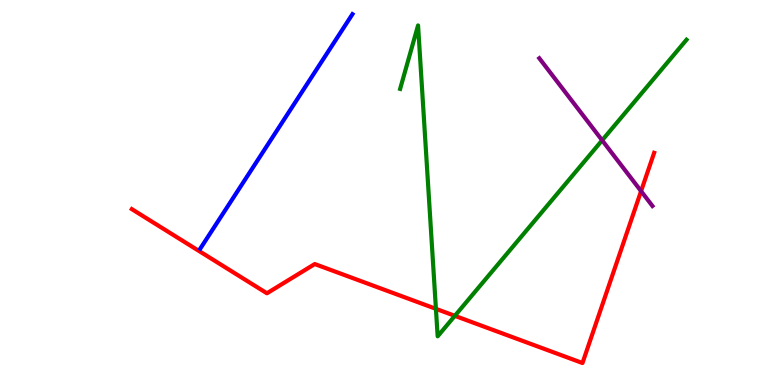[{'lines': ['blue', 'red'], 'intersections': []}, {'lines': ['green', 'red'], 'intersections': [{'x': 5.62, 'y': 1.98}, {'x': 5.87, 'y': 1.8}]}, {'lines': ['purple', 'red'], 'intersections': [{'x': 8.27, 'y': 5.04}]}, {'lines': ['blue', 'green'], 'intersections': []}, {'lines': ['blue', 'purple'], 'intersections': []}, {'lines': ['green', 'purple'], 'intersections': [{'x': 7.77, 'y': 6.36}]}]